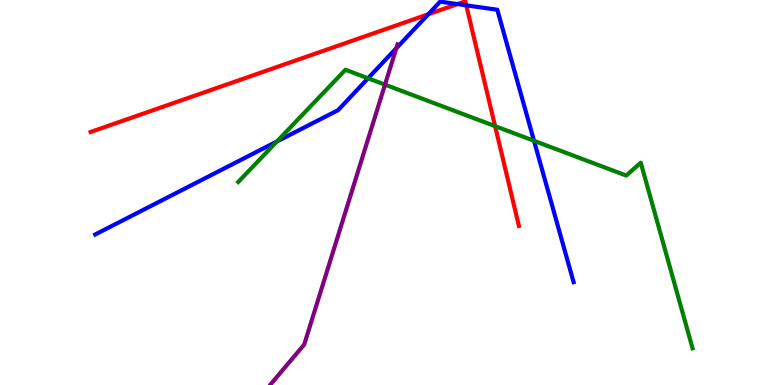[{'lines': ['blue', 'red'], 'intersections': [{'x': 5.53, 'y': 9.63}, {'x': 5.9, 'y': 9.89}, {'x': 6.02, 'y': 9.86}]}, {'lines': ['green', 'red'], 'intersections': [{'x': 6.39, 'y': 6.72}]}, {'lines': ['purple', 'red'], 'intersections': []}, {'lines': ['blue', 'green'], 'intersections': [{'x': 3.57, 'y': 6.33}, {'x': 4.75, 'y': 7.97}, {'x': 6.89, 'y': 6.34}]}, {'lines': ['blue', 'purple'], 'intersections': [{'x': 5.11, 'y': 8.75}]}, {'lines': ['green', 'purple'], 'intersections': [{'x': 4.97, 'y': 7.8}]}]